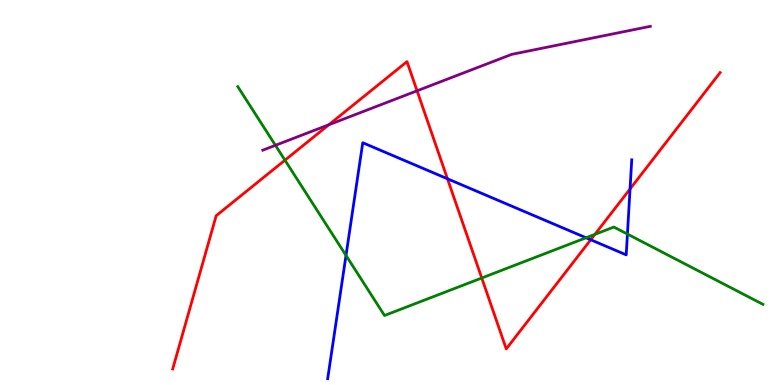[{'lines': ['blue', 'red'], 'intersections': [{'x': 5.77, 'y': 5.36}, {'x': 7.62, 'y': 3.77}, {'x': 8.13, 'y': 5.09}]}, {'lines': ['green', 'red'], 'intersections': [{'x': 3.68, 'y': 5.84}, {'x': 6.22, 'y': 2.78}, {'x': 7.68, 'y': 3.91}]}, {'lines': ['purple', 'red'], 'intersections': [{'x': 4.24, 'y': 6.76}, {'x': 5.38, 'y': 7.64}]}, {'lines': ['blue', 'green'], 'intersections': [{'x': 4.46, 'y': 3.37}, {'x': 7.56, 'y': 3.82}, {'x': 8.1, 'y': 3.92}]}, {'lines': ['blue', 'purple'], 'intersections': []}, {'lines': ['green', 'purple'], 'intersections': [{'x': 3.55, 'y': 6.23}]}]